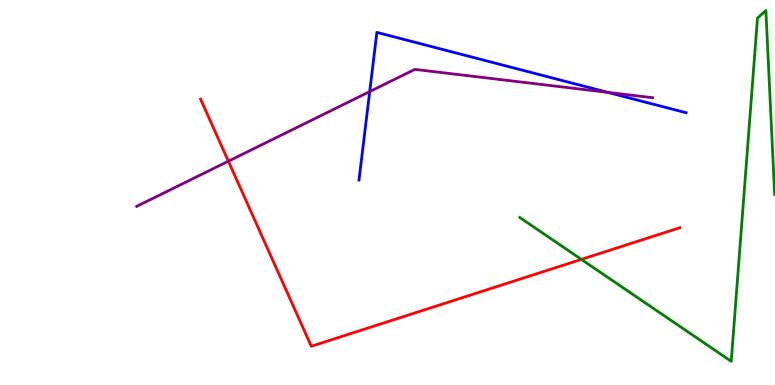[{'lines': ['blue', 'red'], 'intersections': []}, {'lines': ['green', 'red'], 'intersections': [{'x': 7.5, 'y': 3.26}]}, {'lines': ['purple', 'red'], 'intersections': [{'x': 2.95, 'y': 5.81}]}, {'lines': ['blue', 'green'], 'intersections': []}, {'lines': ['blue', 'purple'], 'intersections': [{'x': 4.77, 'y': 7.62}, {'x': 7.84, 'y': 7.6}]}, {'lines': ['green', 'purple'], 'intersections': []}]